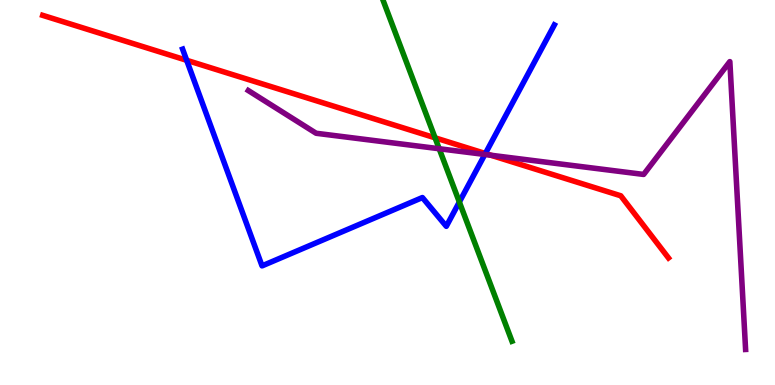[{'lines': ['blue', 'red'], 'intersections': [{'x': 2.41, 'y': 8.43}, {'x': 6.26, 'y': 6.01}]}, {'lines': ['green', 'red'], 'intersections': [{'x': 5.61, 'y': 6.42}]}, {'lines': ['purple', 'red'], 'intersections': [{'x': 6.33, 'y': 5.97}]}, {'lines': ['blue', 'green'], 'intersections': [{'x': 5.93, 'y': 4.75}]}, {'lines': ['blue', 'purple'], 'intersections': [{'x': 6.26, 'y': 5.99}]}, {'lines': ['green', 'purple'], 'intersections': [{'x': 5.67, 'y': 6.14}]}]